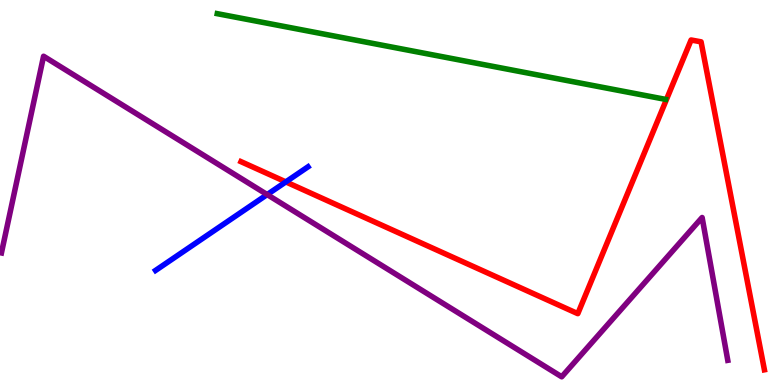[{'lines': ['blue', 'red'], 'intersections': [{'x': 3.69, 'y': 5.28}]}, {'lines': ['green', 'red'], 'intersections': []}, {'lines': ['purple', 'red'], 'intersections': []}, {'lines': ['blue', 'green'], 'intersections': []}, {'lines': ['blue', 'purple'], 'intersections': [{'x': 3.45, 'y': 4.95}]}, {'lines': ['green', 'purple'], 'intersections': []}]